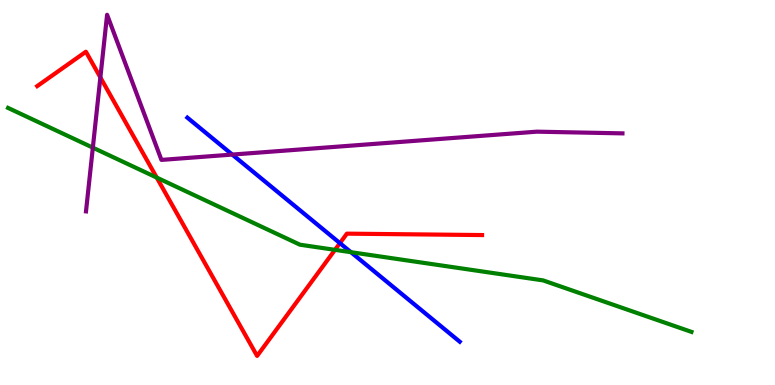[{'lines': ['blue', 'red'], 'intersections': [{'x': 4.39, 'y': 3.68}]}, {'lines': ['green', 'red'], 'intersections': [{'x': 2.02, 'y': 5.39}, {'x': 4.32, 'y': 3.51}]}, {'lines': ['purple', 'red'], 'intersections': [{'x': 1.3, 'y': 7.99}]}, {'lines': ['blue', 'green'], 'intersections': [{'x': 4.53, 'y': 3.45}]}, {'lines': ['blue', 'purple'], 'intersections': [{'x': 3.0, 'y': 5.98}]}, {'lines': ['green', 'purple'], 'intersections': [{'x': 1.2, 'y': 6.17}]}]